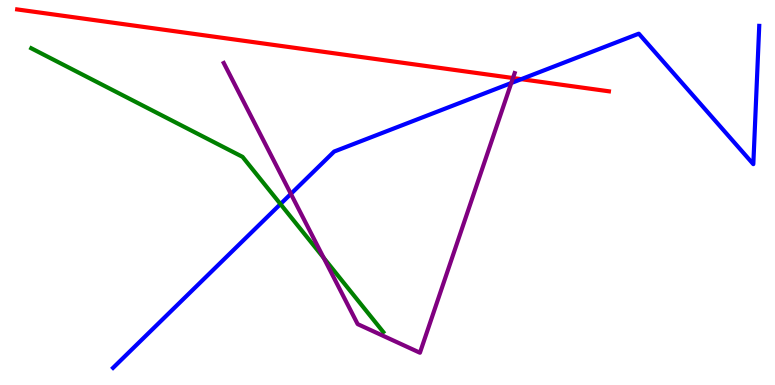[{'lines': ['blue', 'red'], 'intersections': [{'x': 6.73, 'y': 7.94}]}, {'lines': ['green', 'red'], 'intersections': []}, {'lines': ['purple', 'red'], 'intersections': [{'x': 6.62, 'y': 7.97}]}, {'lines': ['blue', 'green'], 'intersections': [{'x': 3.62, 'y': 4.7}]}, {'lines': ['blue', 'purple'], 'intersections': [{'x': 3.75, 'y': 4.96}, {'x': 6.6, 'y': 7.84}]}, {'lines': ['green', 'purple'], 'intersections': [{'x': 4.18, 'y': 3.3}]}]